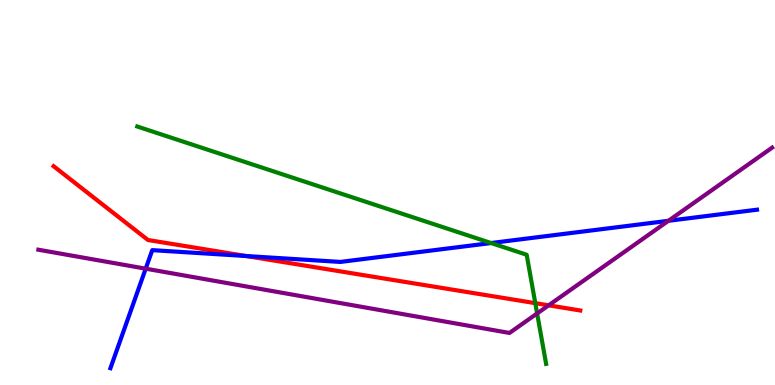[{'lines': ['blue', 'red'], 'intersections': [{'x': 3.18, 'y': 3.35}]}, {'lines': ['green', 'red'], 'intersections': [{'x': 6.91, 'y': 2.13}]}, {'lines': ['purple', 'red'], 'intersections': [{'x': 7.08, 'y': 2.07}]}, {'lines': ['blue', 'green'], 'intersections': [{'x': 6.34, 'y': 3.69}]}, {'lines': ['blue', 'purple'], 'intersections': [{'x': 1.88, 'y': 3.02}, {'x': 8.62, 'y': 4.26}]}, {'lines': ['green', 'purple'], 'intersections': [{'x': 6.93, 'y': 1.86}]}]